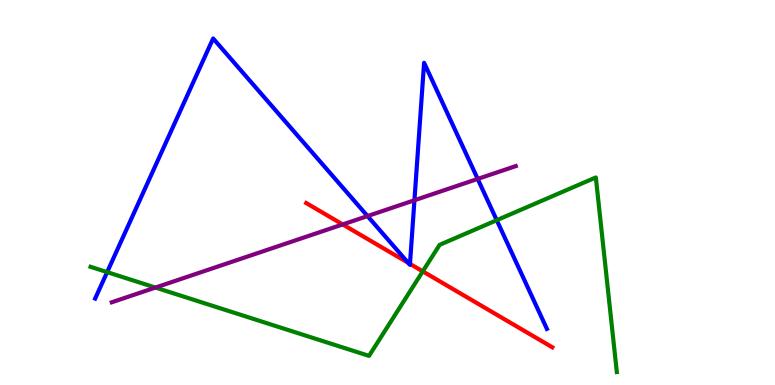[{'lines': ['blue', 'red'], 'intersections': [{'x': 5.27, 'y': 3.17}, {'x': 5.29, 'y': 3.15}]}, {'lines': ['green', 'red'], 'intersections': [{'x': 5.46, 'y': 2.95}]}, {'lines': ['purple', 'red'], 'intersections': [{'x': 4.42, 'y': 4.17}]}, {'lines': ['blue', 'green'], 'intersections': [{'x': 1.38, 'y': 2.93}, {'x': 6.41, 'y': 4.28}]}, {'lines': ['blue', 'purple'], 'intersections': [{'x': 4.74, 'y': 4.39}, {'x': 5.35, 'y': 4.8}, {'x': 6.16, 'y': 5.35}]}, {'lines': ['green', 'purple'], 'intersections': [{'x': 2.01, 'y': 2.53}]}]